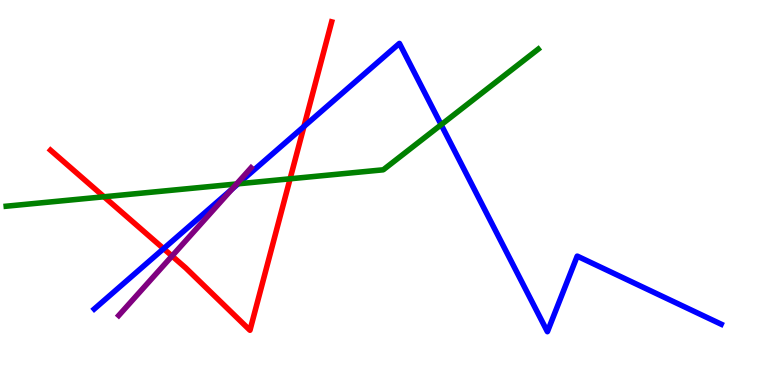[{'lines': ['blue', 'red'], 'intersections': [{'x': 2.11, 'y': 3.54}, {'x': 3.92, 'y': 6.71}]}, {'lines': ['green', 'red'], 'intersections': [{'x': 1.34, 'y': 4.89}, {'x': 3.74, 'y': 5.36}]}, {'lines': ['purple', 'red'], 'intersections': [{'x': 2.22, 'y': 3.35}]}, {'lines': ['blue', 'green'], 'intersections': [{'x': 3.07, 'y': 5.23}, {'x': 5.69, 'y': 6.76}]}, {'lines': ['blue', 'purple'], 'intersections': [{'x': 2.99, 'y': 5.09}]}, {'lines': ['green', 'purple'], 'intersections': [{'x': 3.05, 'y': 5.22}]}]